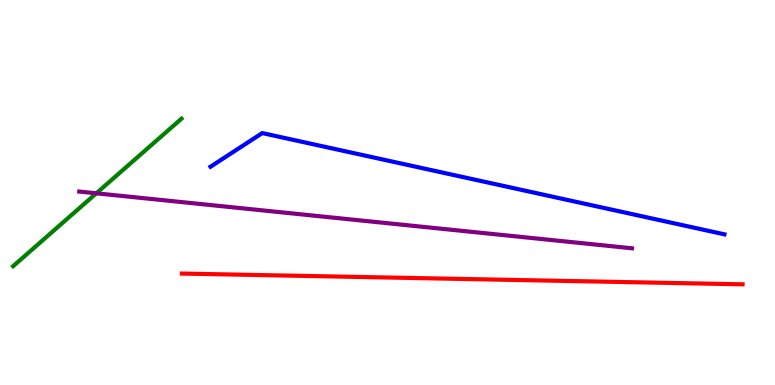[{'lines': ['blue', 'red'], 'intersections': []}, {'lines': ['green', 'red'], 'intersections': []}, {'lines': ['purple', 'red'], 'intersections': []}, {'lines': ['blue', 'green'], 'intersections': []}, {'lines': ['blue', 'purple'], 'intersections': []}, {'lines': ['green', 'purple'], 'intersections': [{'x': 1.24, 'y': 4.98}]}]